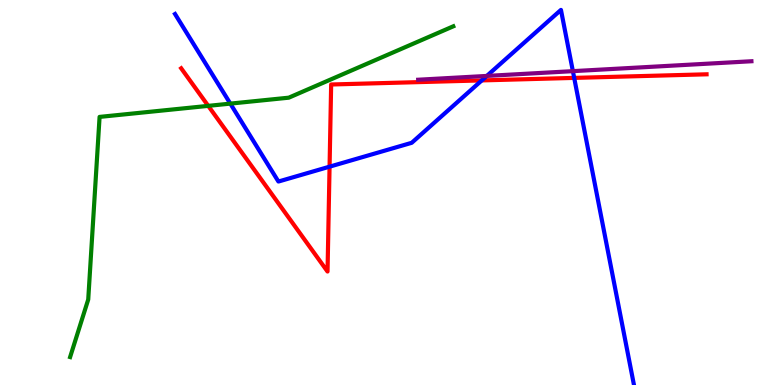[{'lines': ['blue', 'red'], 'intersections': [{'x': 4.25, 'y': 5.67}, {'x': 6.22, 'y': 7.91}, {'x': 7.41, 'y': 7.98}]}, {'lines': ['green', 'red'], 'intersections': [{'x': 2.69, 'y': 7.25}]}, {'lines': ['purple', 'red'], 'intersections': []}, {'lines': ['blue', 'green'], 'intersections': [{'x': 2.97, 'y': 7.31}]}, {'lines': ['blue', 'purple'], 'intersections': [{'x': 6.28, 'y': 8.03}, {'x': 7.39, 'y': 8.15}]}, {'lines': ['green', 'purple'], 'intersections': []}]